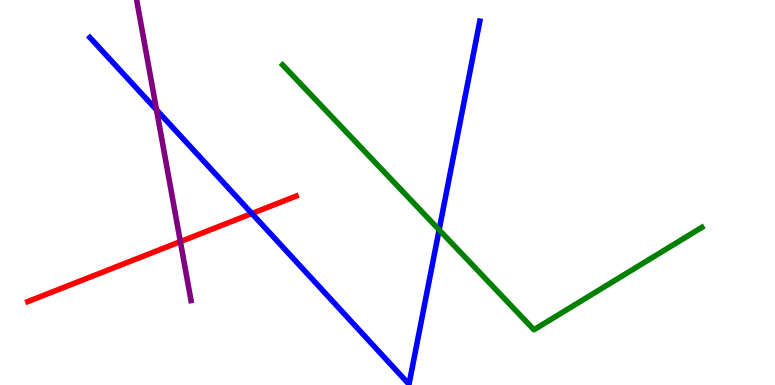[{'lines': ['blue', 'red'], 'intersections': [{'x': 3.25, 'y': 4.45}]}, {'lines': ['green', 'red'], 'intersections': []}, {'lines': ['purple', 'red'], 'intersections': [{'x': 2.33, 'y': 3.72}]}, {'lines': ['blue', 'green'], 'intersections': [{'x': 5.67, 'y': 4.03}]}, {'lines': ['blue', 'purple'], 'intersections': [{'x': 2.02, 'y': 7.15}]}, {'lines': ['green', 'purple'], 'intersections': []}]